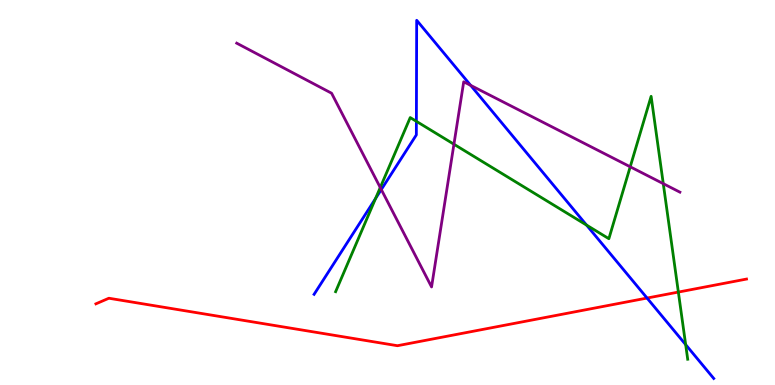[{'lines': ['blue', 'red'], 'intersections': [{'x': 8.35, 'y': 2.26}]}, {'lines': ['green', 'red'], 'intersections': [{'x': 8.75, 'y': 2.41}]}, {'lines': ['purple', 'red'], 'intersections': []}, {'lines': ['blue', 'green'], 'intersections': [{'x': 4.85, 'y': 4.84}, {'x': 5.37, 'y': 6.85}, {'x': 7.57, 'y': 4.15}, {'x': 8.85, 'y': 1.05}]}, {'lines': ['blue', 'purple'], 'intersections': [{'x': 4.92, 'y': 5.08}, {'x': 6.07, 'y': 7.78}]}, {'lines': ['green', 'purple'], 'intersections': [{'x': 4.91, 'y': 5.13}, {'x': 5.86, 'y': 6.25}, {'x': 8.13, 'y': 5.67}, {'x': 8.56, 'y': 5.23}]}]